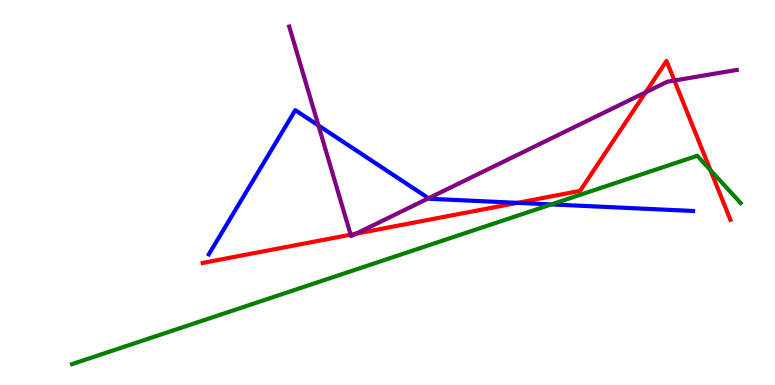[{'lines': ['blue', 'red'], 'intersections': [{'x': 6.68, 'y': 4.73}]}, {'lines': ['green', 'red'], 'intersections': [{'x': 9.17, 'y': 5.58}]}, {'lines': ['purple', 'red'], 'intersections': [{'x': 4.52, 'y': 3.9}, {'x': 4.59, 'y': 3.93}, {'x': 8.33, 'y': 7.6}, {'x': 8.7, 'y': 7.91}]}, {'lines': ['blue', 'green'], 'intersections': [{'x': 7.11, 'y': 4.69}]}, {'lines': ['blue', 'purple'], 'intersections': [{'x': 4.11, 'y': 6.74}, {'x': 5.53, 'y': 4.85}]}, {'lines': ['green', 'purple'], 'intersections': []}]